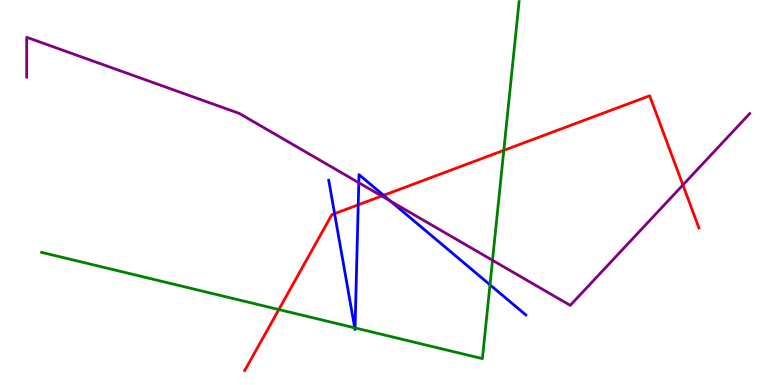[{'lines': ['blue', 'red'], 'intersections': [{'x': 4.32, 'y': 4.45}, {'x': 4.62, 'y': 4.68}, {'x': 4.95, 'y': 4.93}]}, {'lines': ['green', 'red'], 'intersections': [{'x': 3.6, 'y': 1.96}, {'x': 6.5, 'y': 6.09}]}, {'lines': ['purple', 'red'], 'intersections': [{'x': 4.93, 'y': 4.91}, {'x': 8.81, 'y': 5.2}]}, {'lines': ['blue', 'green'], 'intersections': [{'x': 4.58, 'y': 1.48}, {'x': 4.58, 'y': 1.48}, {'x': 6.32, 'y': 2.6}]}, {'lines': ['blue', 'purple'], 'intersections': [{'x': 4.63, 'y': 5.25}, {'x': 5.04, 'y': 4.78}]}, {'lines': ['green', 'purple'], 'intersections': [{'x': 6.35, 'y': 3.24}]}]